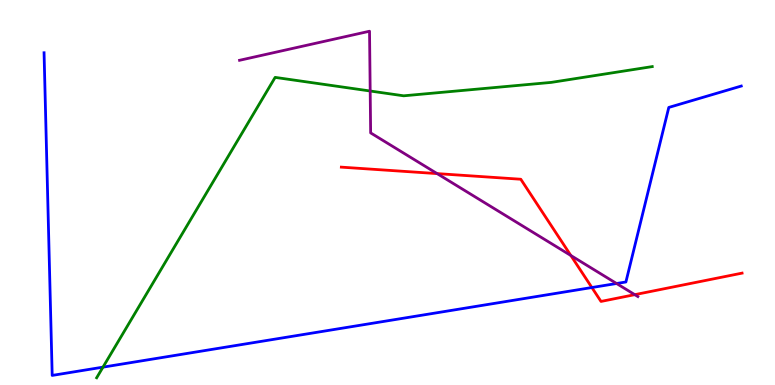[{'lines': ['blue', 'red'], 'intersections': [{'x': 7.64, 'y': 2.53}]}, {'lines': ['green', 'red'], 'intersections': []}, {'lines': ['purple', 'red'], 'intersections': [{'x': 5.64, 'y': 5.49}, {'x': 7.37, 'y': 3.36}, {'x': 8.19, 'y': 2.35}]}, {'lines': ['blue', 'green'], 'intersections': [{'x': 1.33, 'y': 0.464}]}, {'lines': ['blue', 'purple'], 'intersections': [{'x': 7.96, 'y': 2.64}]}, {'lines': ['green', 'purple'], 'intersections': [{'x': 4.78, 'y': 7.64}]}]